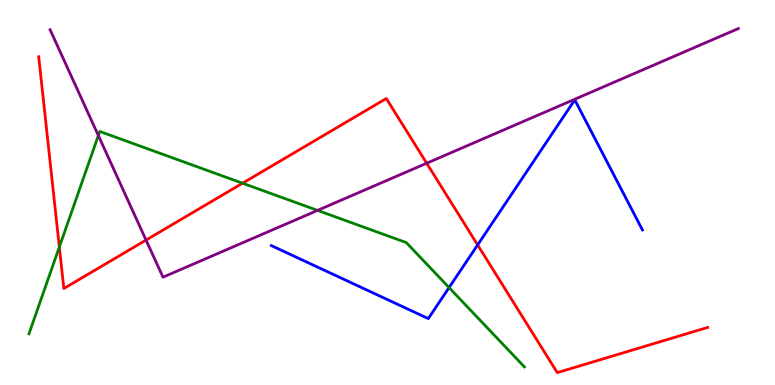[{'lines': ['blue', 'red'], 'intersections': [{'x': 6.16, 'y': 3.64}]}, {'lines': ['green', 'red'], 'intersections': [{'x': 0.766, 'y': 3.58}, {'x': 3.13, 'y': 5.24}]}, {'lines': ['purple', 'red'], 'intersections': [{'x': 1.88, 'y': 3.76}, {'x': 5.51, 'y': 5.76}]}, {'lines': ['blue', 'green'], 'intersections': [{'x': 5.79, 'y': 2.53}]}, {'lines': ['blue', 'purple'], 'intersections': []}, {'lines': ['green', 'purple'], 'intersections': [{'x': 1.27, 'y': 6.48}, {'x': 4.1, 'y': 4.54}]}]